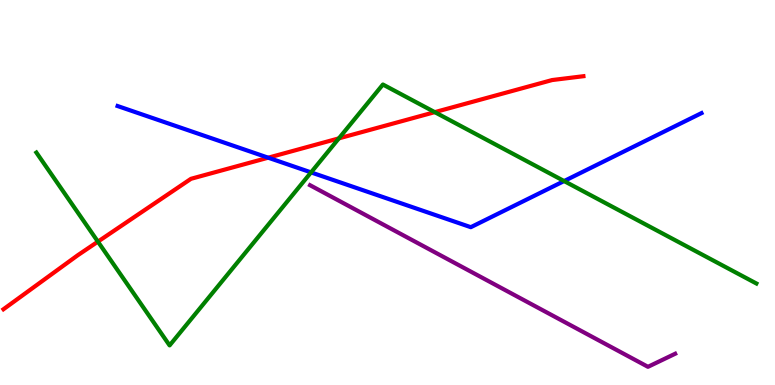[{'lines': ['blue', 'red'], 'intersections': [{'x': 3.46, 'y': 5.9}]}, {'lines': ['green', 'red'], 'intersections': [{'x': 1.26, 'y': 3.72}, {'x': 4.37, 'y': 6.41}, {'x': 5.61, 'y': 7.09}]}, {'lines': ['purple', 'red'], 'intersections': []}, {'lines': ['blue', 'green'], 'intersections': [{'x': 4.01, 'y': 5.52}, {'x': 7.28, 'y': 5.3}]}, {'lines': ['blue', 'purple'], 'intersections': []}, {'lines': ['green', 'purple'], 'intersections': []}]